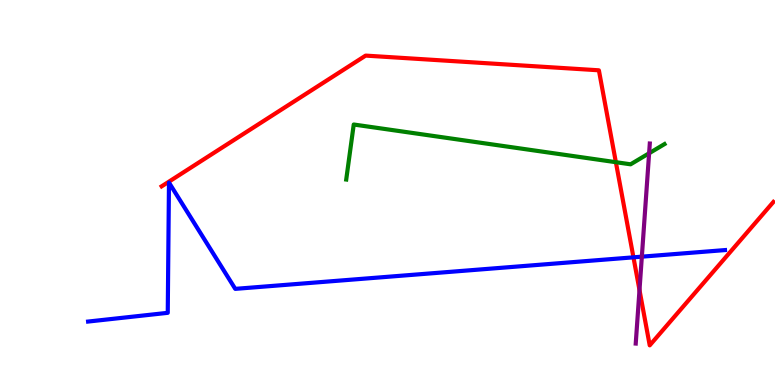[{'lines': ['blue', 'red'], 'intersections': [{'x': 8.17, 'y': 3.32}]}, {'lines': ['green', 'red'], 'intersections': [{'x': 7.95, 'y': 5.79}]}, {'lines': ['purple', 'red'], 'intersections': [{'x': 8.25, 'y': 2.47}]}, {'lines': ['blue', 'green'], 'intersections': []}, {'lines': ['blue', 'purple'], 'intersections': [{'x': 8.28, 'y': 3.33}]}, {'lines': ['green', 'purple'], 'intersections': [{'x': 8.38, 'y': 6.02}]}]